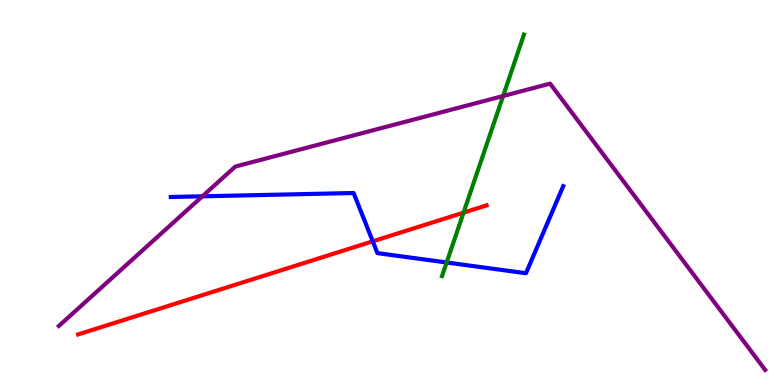[{'lines': ['blue', 'red'], 'intersections': [{'x': 4.81, 'y': 3.73}]}, {'lines': ['green', 'red'], 'intersections': [{'x': 5.98, 'y': 4.48}]}, {'lines': ['purple', 'red'], 'intersections': []}, {'lines': ['blue', 'green'], 'intersections': [{'x': 5.76, 'y': 3.18}]}, {'lines': ['blue', 'purple'], 'intersections': [{'x': 2.61, 'y': 4.9}]}, {'lines': ['green', 'purple'], 'intersections': [{'x': 6.49, 'y': 7.51}]}]